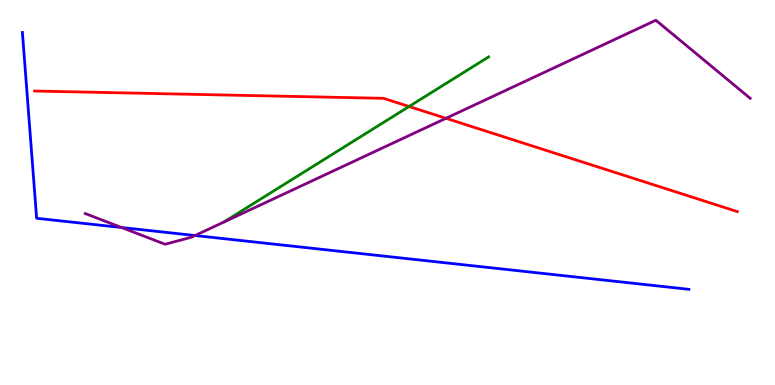[{'lines': ['blue', 'red'], 'intersections': []}, {'lines': ['green', 'red'], 'intersections': [{'x': 5.28, 'y': 7.23}]}, {'lines': ['purple', 'red'], 'intersections': [{'x': 5.75, 'y': 6.93}]}, {'lines': ['blue', 'green'], 'intersections': []}, {'lines': ['blue', 'purple'], 'intersections': [{'x': 1.57, 'y': 4.09}, {'x': 2.52, 'y': 3.88}]}, {'lines': ['green', 'purple'], 'intersections': []}]